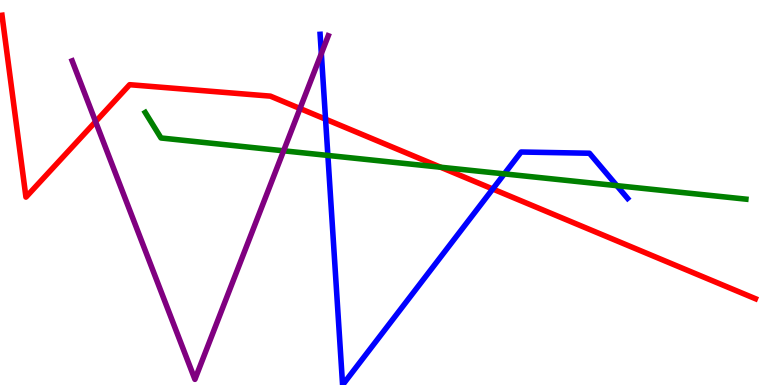[{'lines': ['blue', 'red'], 'intersections': [{'x': 4.2, 'y': 6.9}, {'x': 6.36, 'y': 5.09}]}, {'lines': ['green', 'red'], 'intersections': [{'x': 5.69, 'y': 5.66}]}, {'lines': ['purple', 'red'], 'intersections': [{'x': 1.23, 'y': 6.84}, {'x': 3.87, 'y': 7.18}]}, {'lines': ['blue', 'green'], 'intersections': [{'x': 4.23, 'y': 5.96}, {'x': 6.51, 'y': 5.48}, {'x': 7.96, 'y': 5.18}]}, {'lines': ['blue', 'purple'], 'intersections': [{'x': 4.15, 'y': 8.61}]}, {'lines': ['green', 'purple'], 'intersections': [{'x': 3.66, 'y': 6.08}]}]